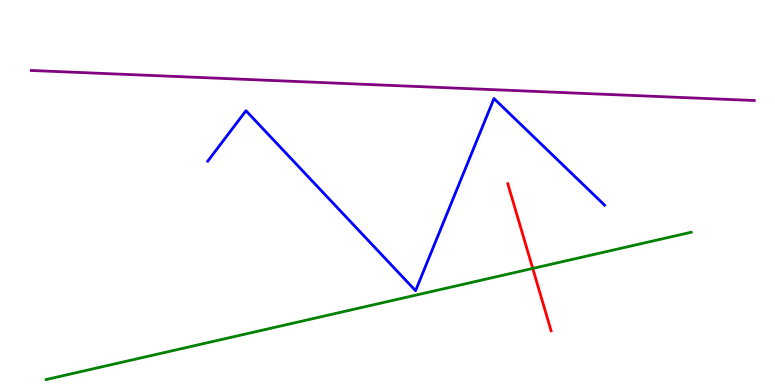[{'lines': ['blue', 'red'], 'intersections': []}, {'lines': ['green', 'red'], 'intersections': [{'x': 6.87, 'y': 3.03}]}, {'lines': ['purple', 'red'], 'intersections': []}, {'lines': ['blue', 'green'], 'intersections': []}, {'lines': ['blue', 'purple'], 'intersections': []}, {'lines': ['green', 'purple'], 'intersections': []}]